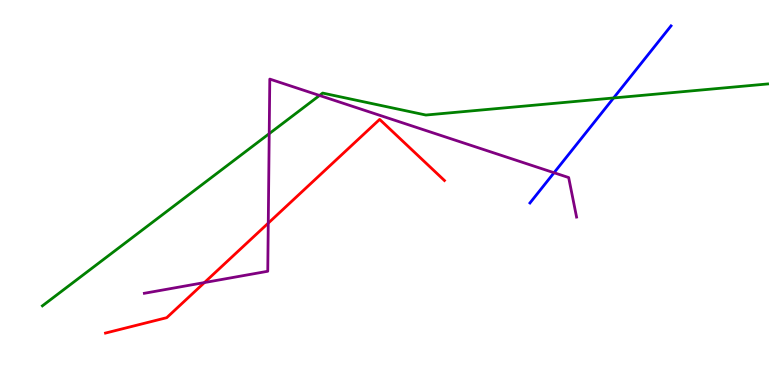[{'lines': ['blue', 'red'], 'intersections': []}, {'lines': ['green', 'red'], 'intersections': []}, {'lines': ['purple', 'red'], 'intersections': [{'x': 2.64, 'y': 2.66}, {'x': 3.46, 'y': 4.2}]}, {'lines': ['blue', 'green'], 'intersections': [{'x': 7.92, 'y': 7.46}]}, {'lines': ['blue', 'purple'], 'intersections': [{'x': 7.15, 'y': 5.51}]}, {'lines': ['green', 'purple'], 'intersections': [{'x': 3.47, 'y': 6.53}, {'x': 4.12, 'y': 7.52}]}]